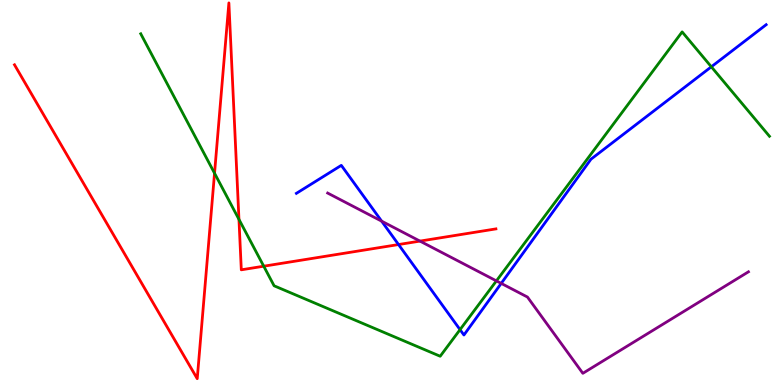[{'lines': ['blue', 'red'], 'intersections': [{'x': 5.14, 'y': 3.65}]}, {'lines': ['green', 'red'], 'intersections': [{'x': 2.77, 'y': 5.5}, {'x': 3.08, 'y': 4.3}, {'x': 3.4, 'y': 3.09}]}, {'lines': ['purple', 'red'], 'intersections': [{'x': 5.42, 'y': 3.74}]}, {'lines': ['blue', 'green'], 'intersections': [{'x': 5.94, 'y': 1.44}, {'x': 9.18, 'y': 8.27}]}, {'lines': ['blue', 'purple'], 'intersections': [{'x': 4.92, 'y': 4.26}, {'x': 6.47, 'y': 2.64}]}, {'lines': ['green', 'purple'], 'intersections': [{'x': 6.41, 'y': 2.7}]}]